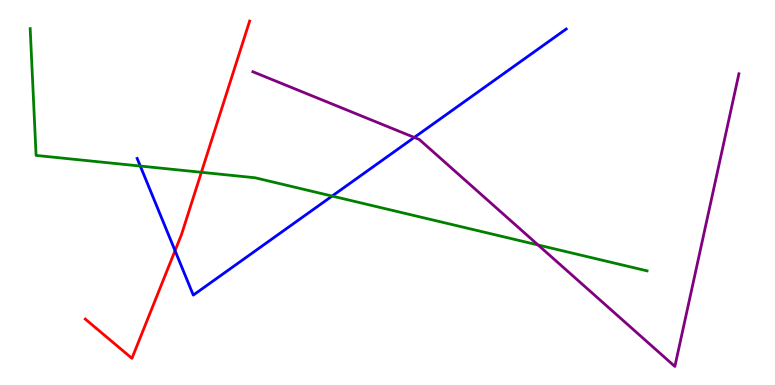[{'lines': ['blue', 'red'], 'intersections': [{'x': 2.26, 'y': 3.49}]}, {'lines': ['green', 'red'], 'intersections': [{'x': 2.6, 'y': 5.53}]}, {'lines': ['purple', 'red'], 'intersections': []}, {'lines': ['blue', 'green'], 'intersections': [{'x': 1.81, 'y': 5.69}, {'x': 4.29, 'y': 4.91}]}, {'lines': ['blue', 'purple'], 'intersections': [{'x': 5.35, 'y': 6.43}]}, {'lines': ['green', 'purple'], 'intersections': [{'x': 6.94, 'y': 3.64}]}]